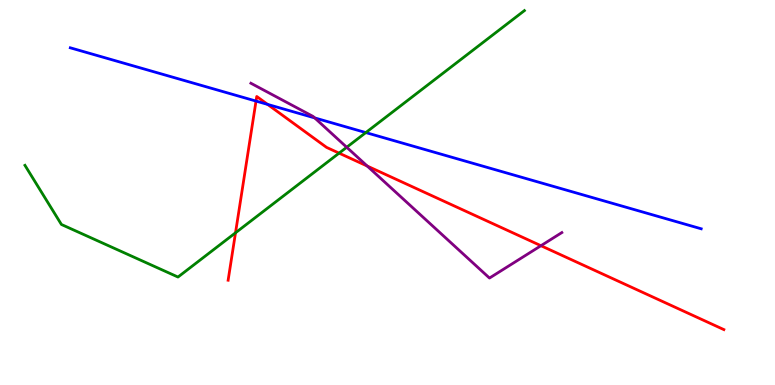[{'lines': ['blue', 'red'], 'intersections': [{'x': 3.3, 'y': 7.37}, {'x': 3.45, 'y': 7.29}]}, {'lines': ['green', 'red'], 'intersections': [{'x': 3.04, 'y': 3.95}, {'x': 4.38, 'y': 6.02}]}, {'lines': ['purple', 'red'], 'intersections': [{'x': 4.74, 'y': 5.69}, {'x': 6.98, 'y': 3.62}]}, {'lines': ['blue', 'green'], 'intersections': [{'x': 4.72, 'y': 6.56}]}, {'lines': ['blue', 'purple'], 'intersections': [{'x': 4.06, 'y': 6.94}]}, {'lines': ['green', 'purple'], 'intersections': [{'x': 4.47, 'y': 6.17}]}]